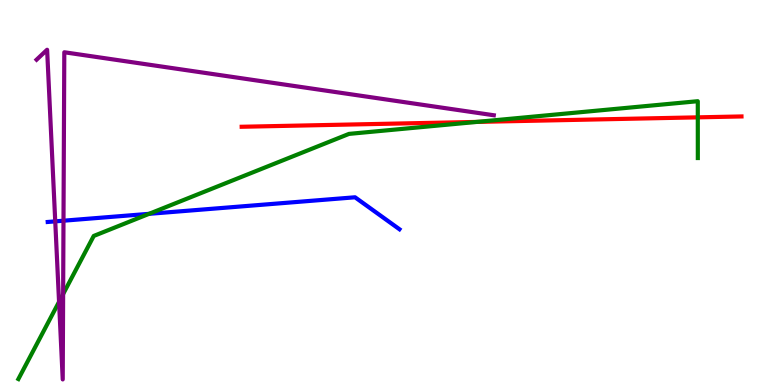[{'lines': ['blue', 'red'], 'intersections': []}, {'lines': ['green', 'red'], 'intersections': [{'x': 6.15, 'y': 6.83}, {'x': 9.0, 'y': 6.95}]}, {'lines': ['purple', 'red'], 'intersections': []}, {'lines': ['blue', 'green'], 'intersections': [{'x': 1.92, 'y': 4.45}]}, {'lines': ['blue', 'purple'], 'intersections': [{'x': 0.713, 'y': 4.25}, {'x': 0.819, 'y': 4.27}]}, {'lines': ['green', 'purple'], 'intersections': [{'x': 0.762, 'y': 2.16}, {'x': 0.815, 'y': 2.36}]}]